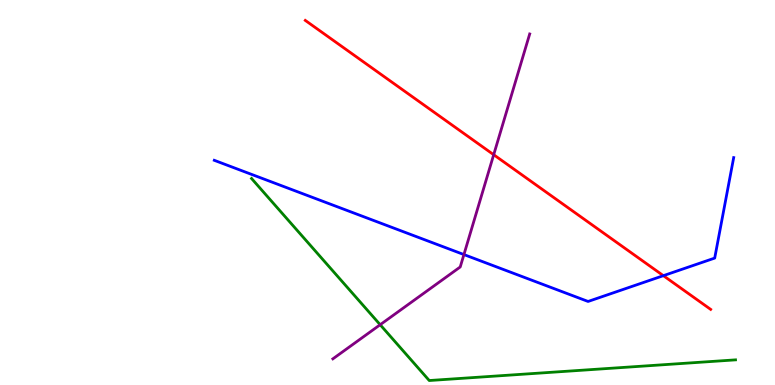[{'lines': ['blue', 'red'], 'intersections': [{'x': 8.56, 'y': 2.84}]}, {'lines': ['green', 'red'], 'intersections': []}, {'lines': ['purple', 'red'], 'intersections': [{'x': 6.37, 'y': 5.98}]}, {'lines': ['blue', 'green'], 'intersections': []}, {'lines': ['blue', 'purple'], 'intersections': [{'x': 5.99, 'y': 3.39}]}, {'lines': ['green', 'purple'], 'intersections': [{'x': 4.91, 'y': 1.57}]}]